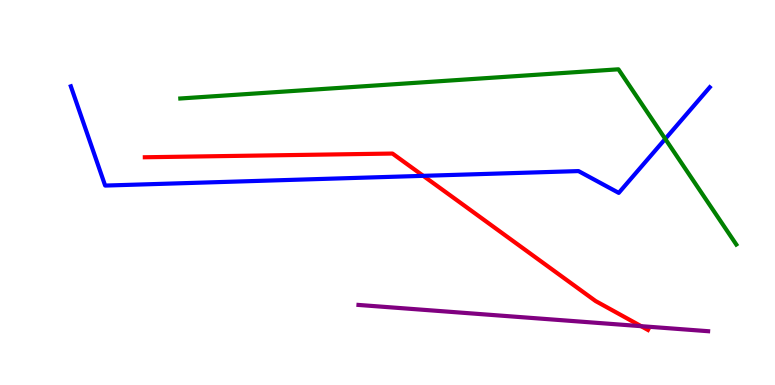[{'lines': ['blue', 'red'], 'intersections': [{'x': 5.46, 'y': 5.43}]}, {'lines': ['green', 'red'], 'intersections': []}, {'lines': ['purple', 'red'], 'intersections': [{'x': 8.27, 'y': 1.53}]}, {'lines': ['blue', 'green'], 'intersections': [{'x': 8.58, 'y': 6.39}]}, {'lines': ['blue', 'purple'], 'intersections': []}, {'lines': ['green', 'purple'], 'intersections': []}]